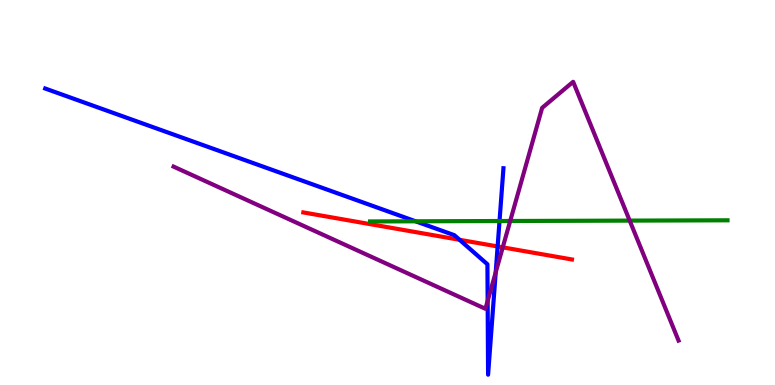[{'lines': ['blue', 'red'], 'intersections': [{'x': 5.93, 'y': 3.77}, {'x': 6.42, 'y': 3.6}]}, {'lines': ['green', 'red'], 'intersections': []}, {'lines': ['purple', 'red'], 'intersections': [{'x': 6.49, 'y': 3.58}]}, {'lines': ['blue', 'green'], 'intersections': [{'x': 5.36, 'y': 4.25}, {'x': 6.45, 'y': 4.26}]}, {'lines': ['blue', 'purple'], 'intersections': [{'x': 6.29, 'y': 2.18}, {'x': 6.4, 'y': 2.93}]}, {'lines': ['green', 'purple'], 'intersections': [{'x': 6.58, 'y': 4.26}, {'x': 8.13, 'y': 4.27}]}]